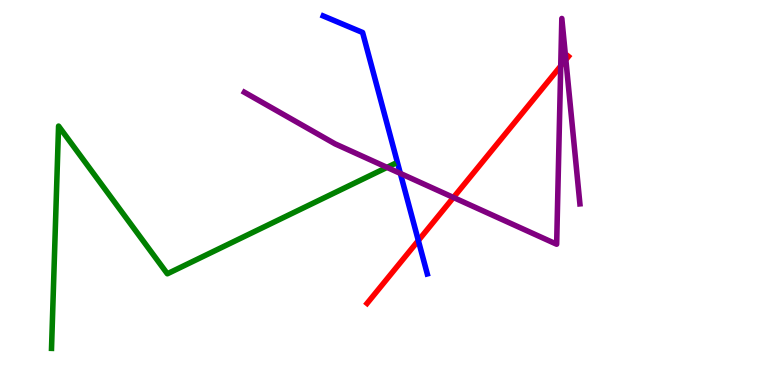[{'lines': ['blue', 'red'], 'intersections': [{'x': 5.4, 'y': 3.75}]}, {'lines': ['green', 'red'], 'intersections': []}, {'lines': ['purple', 'red'], 'intersections': [{'x': 5.85, 'y': 4.87}, {'x': 7.24, 'y': 8.29}, {'x': 7.3, 'y': 8.45}]}, {'lines': ['blue', 'green'], 'intersections': []}, {'lines': ['blue', 'purple'], 'intersections': [{'x': 5.17, 'y': 5.5}]}, {'lines': ['green', 'purple'], 'intersections': [{'x': 4.99, 'y': 5.65}]}]